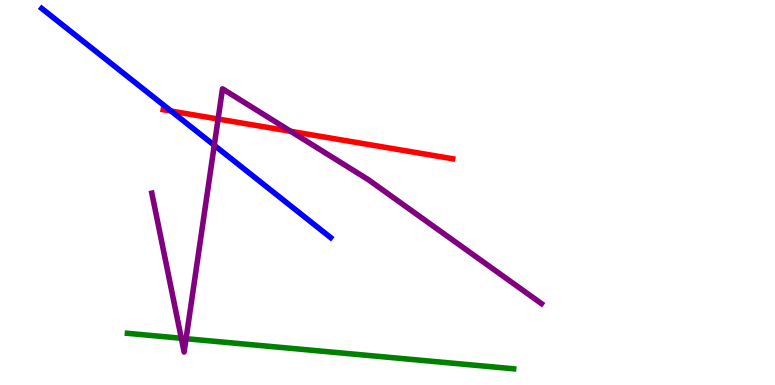[{'lines': ['blue', 'red'], 'intersections': [{'x': 2.21, 'y': 7.12}]}, {'lines': ['green', 'red'], 'intersections': []}, {'lines': ['purple', 'red'], 'intersections': [{'x': 2.81, 'y': 6.91}, {'x': 3.75, 'y': 6.59}]}, {'lines': ['blue', 'green'], 'intersections': []}, {'lines': ['blue', 'purple'], 'intersections': [{'x': 2.76, 'y': 6.23}]}, {'lines': ['green', 'purple'], 'intersections': [{'x': 2.34, 'y': 1.21}, {'x': 2.4, 'y': 1.2}]}]